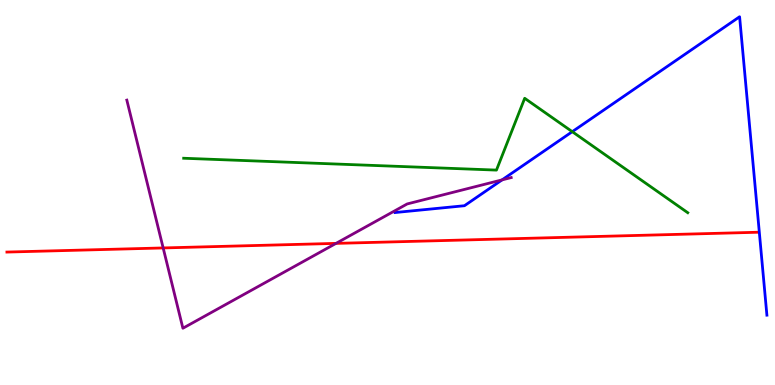[{'lines': ['blue', 'red'], 'intersections': []}, {'lines': ['green', 'red'], 'intersections': []}, {'lines': ['purple', 'red'], 'intersections': [{'x': 2.11, 'y': 3.56}, {'x': 4.34, 'y': 3.68}]}, {'lines': ['blue', 'green'], 'intersections': [{'x': 7.38, 'y': 6.58}]}, {'lines': ['blue', 'purple'], 'intersections': [{'x': 6.48, 'y': 5.33}]}, {'lines': ['green', 'purple'], 'intersections': []}]